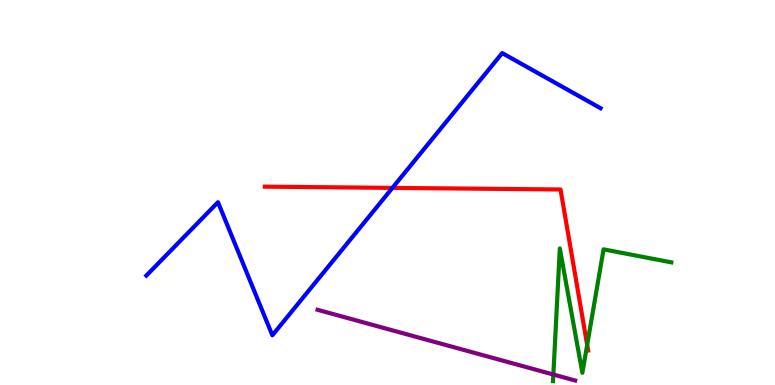[{'lines': ['blue', 'red'], 'intersections': [{'x': 5.06, 'y': 5.12}]}, {'lines': ['green', 'red'], 'intersections': [{'x': 7.58, 'y': 1.04}]}, {'lines': ['purple', 'red'], 'intersections': []}, {'lines': ['blue', 'green'], 'intersections': []}, {'lines': ['blue', 'purple'], 'intersections': []}, {'lines': ['green', 'purple'], 'intersections': [{'x': 7.14, 'y': 0.272}]}]